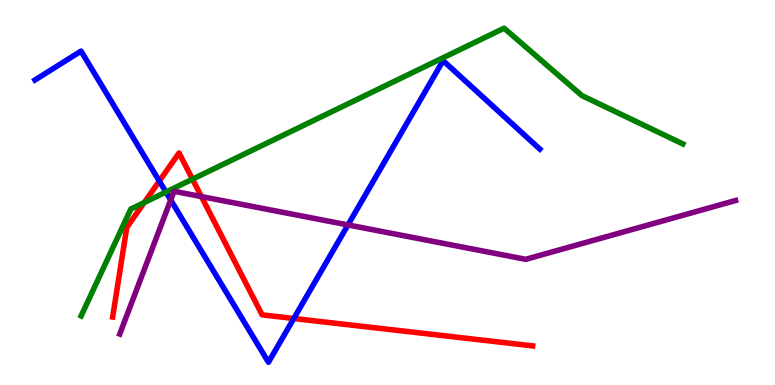[{'lines': ['blue', 'red'], 'intersections': [{'x': 2.06, 'y': 5.3}, {'x': 3.79, 'y': 1.73}]}, {'lines': ['green', 'red'], 'intersections': [{'x': 1.86, 'y': 4.74}, {'x': 2.48, 'y': 5.35}]}, {'lines': ['purple', 'red'], 'intersections': [{'x': 2.6, 'y': 4.89}]}, {'lines': ['blue', 'green'], 'intersections': [{'x': 2.14, 'y': 5.01}]}, {'lines': ['blue', 'purple'], 'intersections': [{'x': 2.2, 'y': 4.81}, {'x': 4.49, 'y': 4.16}]}, {'lines': ['green', 'purple'], 'intersections': []}]